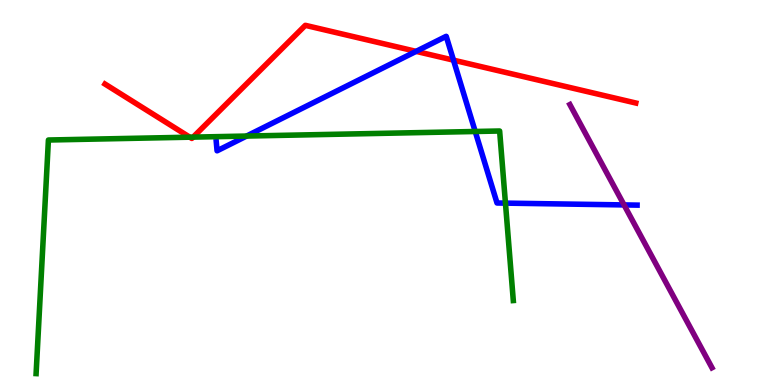[{'lines': ['blue', 'red'], 'intersections': [{'x': 5.37, 'y': 8.67}, {'x': 5.85, 'y': 8.44}]}, {'lines': ['green', 'red'], 'intersections': [{'x': 2.45, 'y': 6.44}, {'x': 2.49, 'y': 6.44}]}, {'lines': ['purple', 'red'], 'intersections': []}, {'lines': ['blue', 'green'], 'intersections': [{'x': 3.18, 'y': 6.47}, {'x': 6.13, 'y': 6.58}, {'x': 6.52, 'y': 4.72}]}, {'lines': ['blue', 'purple'], 'intersections': [{'x': 8.05, 'y': 4.68}]}, {'lines': ['green', 'purple'], 'intersections': []}]